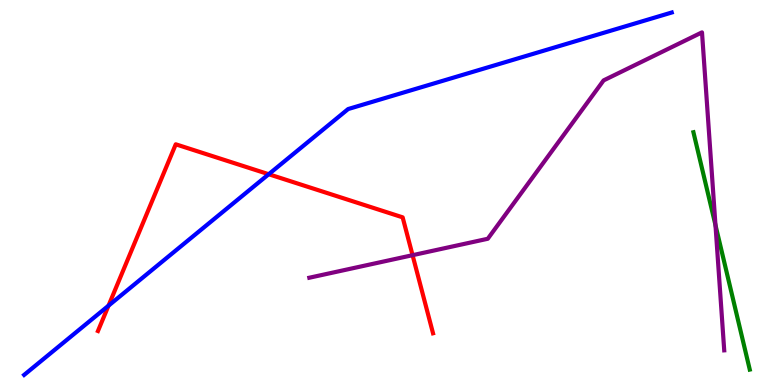[{'lines': ['blue', 'red'], 'intersections': [{'x': 1.4, 'y': 2.06}, {'x': 3.47, 'y': 5.47}]}, {'lines': ['green', 'red'], 'intersections': []}, {'lines': ['purple', 'red'], 'intersections': [{'x': 5.32, 'y': 3.37}]}, {'lines': ['blue', 'green'], 'intersections': []}, {'lines': ['blue', 'purple'], 'intersections': []}, {'lines': ['green', 'purple'], 'intersections': [{'x': 9.23, 'y': 4.15}]}]